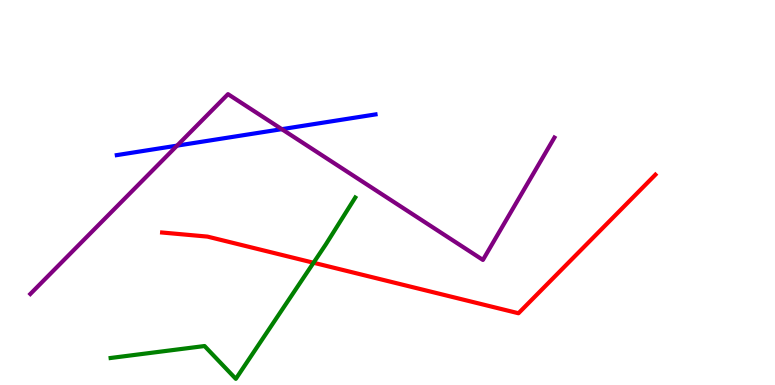[{'lines': ['blue', 'red'], 'intersections': []}, {'lines': ['green', 'red'], 'intersections': [{'x': 4.05, 'y': 3.18}]}, {'lines': ['purple', 'red'], 'intersections': []}, {'lines': ['blue', 'green'], 'intersections': []}, {'lines': ['blue', 'purple'], 'intersections': [{'x': 2.28, 'y': 6.22}, {'x': 3.64, 'y': 6.65}]}, {'lines': ['green', 'purple'], 'intersections': []}]